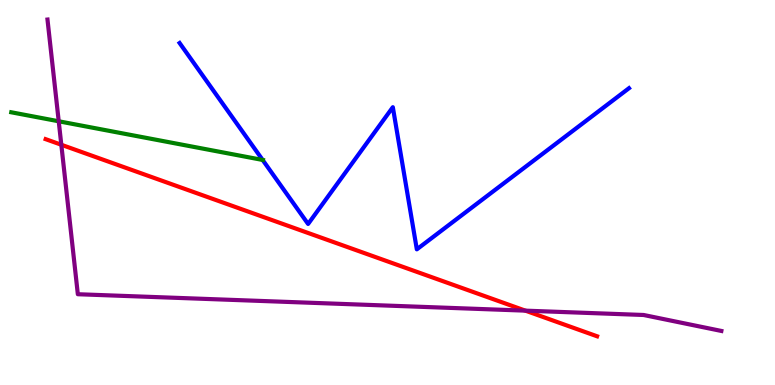[{'lines': ['blue', 'red'], 'intersections': []}, {'lines': ['green', 'red'], 'intersections': []}, {'lines': ['purple', 'red'], 'intersections': [{'x': 0.791, 'y': 6.24}, {'x': 6.78, 'y': 1.93}]}, {'lines': ['blue', 'green'], 'intersections': [{'x': 3.39, 'y': 5.85}]}, {'lines': ['blue', 'purple'], 'intersections': []}, {'lines': ['green', 'purple'], 'intersections': [{'x': 0.758, 'y': 6.85}]}]